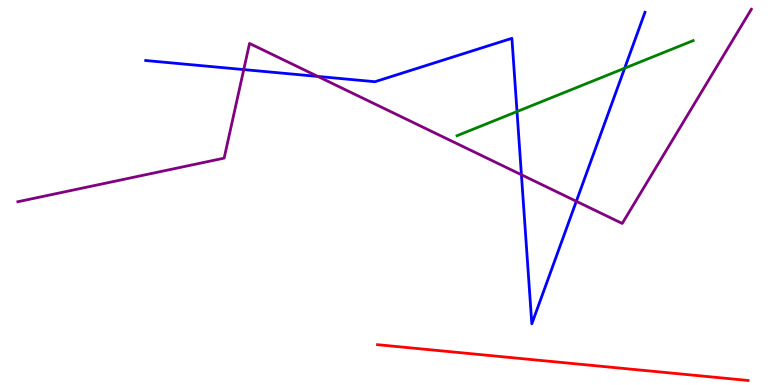[{'lines': ['blue', 'red'], 'intersections': []}, {'lines': ['green', 'red'], 'intersections': []}, {'lines': ['purple', 'red'], 'intersections': []}, {'lines': ['blue', 'green'], 'intersections': [{'x': 6.67, 'y': 7.1}, {'x': 8.06, 'y': 8.23}]}, {'lines': ['blue', 'purple'], 'intersections': [{'x': 3.15, 'y': 8.19}, {'x': 4.1, 'y': 8.01}, {'x': 6.73, 'y': 5.46}, {'x': 7.44, 'y': 4.77}]}, {'lines': ['green', 'purple'], 'intersections': []}]